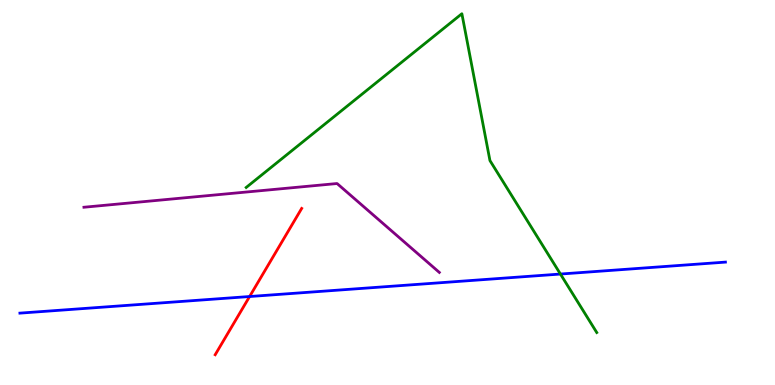[{'lines': ['blue', 'red'], 'intersections': [{'x': 3.22, 'y': 2.3}]}, {'lines': ['green', 'red'], 'intersections': []}, {'lines': ['purple', 'red'], 'intersections': []}, {'lines': ['blue', 'green'], 'intersections': [{'x': 7.23, 'y': 2.88}]}, {'lines': ['blue', 'purple'], 'intersections': []}, {'lines': ['green', 'purple'], 'intersections': []}]